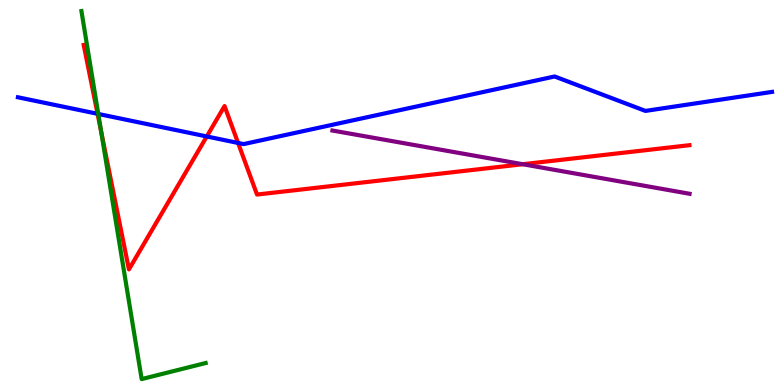[{'lines': ['blue', 'red'], 'intersections': [{'x': 1.26, 'y': 7.04}, {'x': 2.67, 'y': 6.46}, {'x': 3.07, 'y': 6.29}]}, {'lines': ['green', 'red'], 'intersections': [{'x': 1.31, 'y': 6.58}]}, {'lines': ['purple', 'red'], 'intersections': [{'x': 6.74, 'y': 5.73}]}, {'lines': ['blue', 'green'], 'intersections': [{'x': 1.27, 'y': 7.04}]}, {'lines': ['blue', 'purple'], 'intersections': []}, {'lines': ['green', 'purple'], 'intersections': []}]